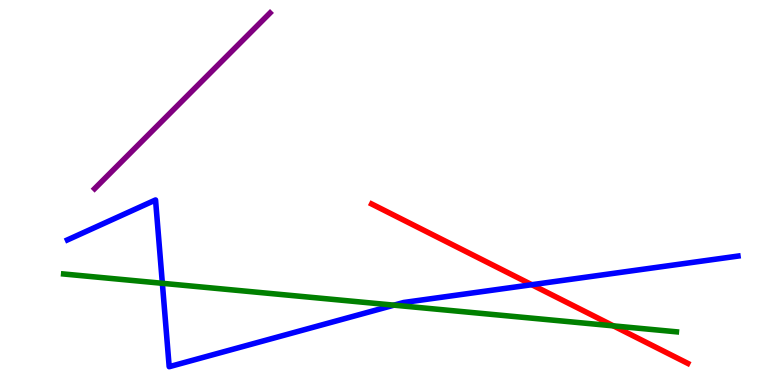[{'lines': ['blue', 'red'], 'intersections': [{'x': 6.86, 'y': 2.6}]}, {'lines': ['green', 'red'], 'intersections': [{'x': 7.91, 'y': 1.54}]}, {'lines': ['purple', 'red'], 'intersections': []}, {'lines': ['blue', 'green'], 'intersections': [{'x': 2.09, 'y': 2.64}, {'x': 5.08, 'y': 2.07}]}, {'lines': ['blue', 'purple'], 'intersections': []}, {'lines': ['green', 'purple'], 'intersections': []}]